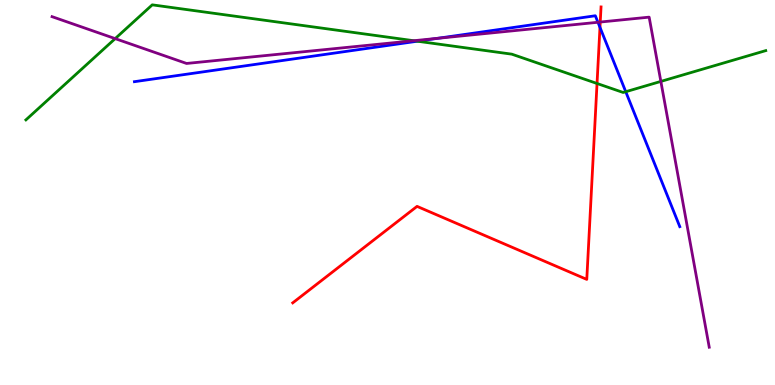[{'lines': ['blue', 'red'], 'intersections': [{'x': 7.74, 'y': 9.29}]}, {'lines': ['green', 'red'], 'intersections': [{'x': 7.7, 'y': 7.83}]}, {'lines': ['purple', 'red'], 'intersections': [{'x': 7.75, 'y': 9.43}]}, {'lines': ['blue', 'green'], 'intersections': [{'x': 5.39, 'y': 8.93}, {'x': 8.07, 'y': 7.62}]}, {'lines': ['blue', 'purple'], 'intersections': [{'x': 5.64, 'y': 9.0}, {'x': 7.72, 'y': 9.42}]}, {'lines': ['green', 'purple'], 'intersections': [{'x': 1.49, 'y': 9.0}, {'x': 5.34, 'y': 8.94}, {'x': 8.53, 'y': 7.89}]}]